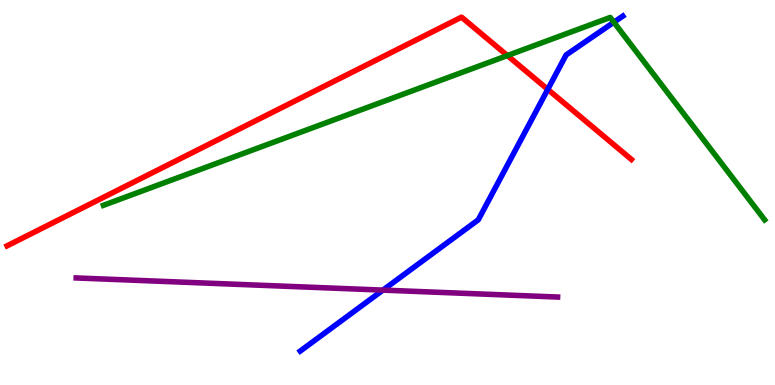[{'lines': ['blue', 'red'], 'intersections': [{'x': 7.07, 'y': 7.68}]}, {'lines': ['green', 'red'], 'intersections': [{'x': 6.55, 'y': 8.56}]}, {'lines': ['purple', 'red'], 'intersections': []}, {'lines': ['blue', 'green'], 'intersections': [{'x': 7.92, 'y': 9.42}]}, {'lines': ['blue', 'purple'], 'intersections': [{'x': 4.94, 'y': 2.46}]}, {'lines': ['green', 'purple'], 'intersections': []}]